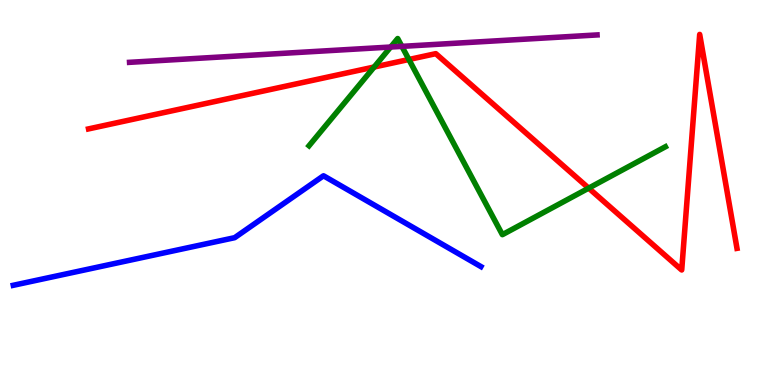[{'lines': ['blue', 'red'], 'intersections': []}, {'lines': ['green', 'red'], 'intersections': [{'x': 4.83, 'y': 8.26}, {'x': 5.28, 'y': 8.45}, {'x': 7.6, 'y': 5.11}]}, {'lines': ['purple', 'red'], 'intersections': []}, {'lines': ['blue', 'green'], 'intersections': []}, {'lines': ['blue', 'purple'], 'intersections': []}, {'lines': ['green', 'purple'], 'intersections': [{'x': 5.04, 'y': 8.78}, {'x': 5.19, 'y': 8.8}]}]